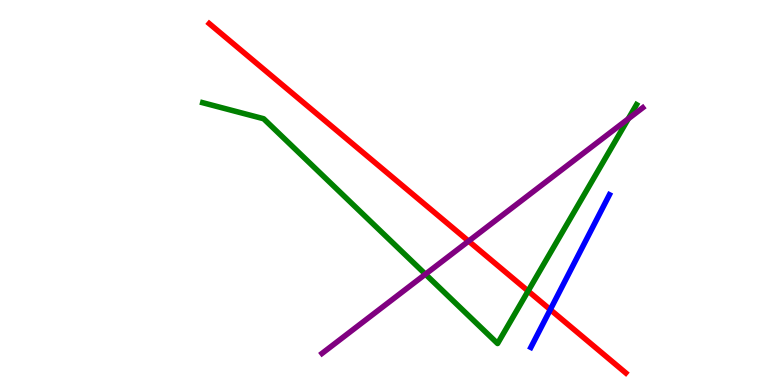[{'lines': ['blue', 'red'], 'intersections': [{'x': 7.1, 'y': 1.96}]}, {'lines': ['green', 'red'], 'intersections': [{'x': 6.81, 'y': 2.44}]}, {'lines': ['purple', 'red'], 'intersections': [{'x': 6.05, 'y': 3.74}]}, {'lines': ['blue', 'green'], 'intersections': []}, {'lines': ['blue', 'purple'], 'intersections': []}, {'lines': ['green', 'purple'], 'intersections': [{'x': 5.49, 'y': 2.88}, {'x': 8.11, 'y': 6.91}]}]